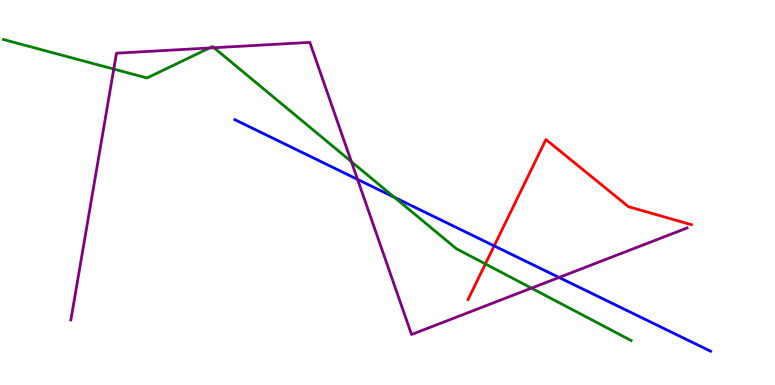[{'lines': ['blue', 'red'], 'intersections': [{'x': 6.38, 'y': 3.61}]}, {'lines': ['green', 'red'], 'intersections': [{'x': 6.26, 'y': 3.14}]}, {'lines': ['purple', 'red'], 'intersections': []}, {'lines': ['blue', 'green'], 'intersections': [{'x': 5.09, 'y': 4.87}]}, {'lines': ['blue', 'purple'], 'intersections': [{'x': 4.61, 'y': 5.34}, {'x': 7.21, 'y': 2.79}]}, {'lines': ['green', 'purple'], 'intersections': [{'x': 1.47, 'y': 8.21}, {'x': 2.7, 'y': 8.75}, {'x': 2.76, 'y': 8.76}, {'x': 4.53, 'y': 5.8}, {'x': 6.86, 'y': 2.52}]}]